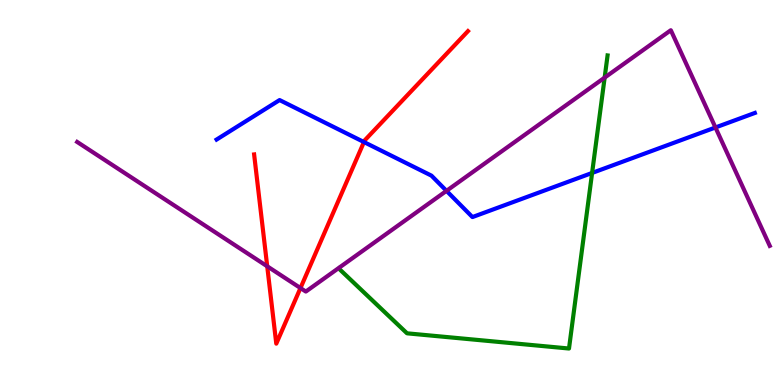[{'lines': ['blue', 'red'], 'intersections': [{'x': 4.7, 'y': 6.31}]}, {'lines': ['green', 'red'], 'intersections': []}, {'lines': ['purple', 'red'], 'intersections': [{'x': 3.45, 'y': 3.08}, {'x': 3.88, 'y': 2.52}]}, {'lines': ['blue', 'green'], 'intersections': [{'x': 7.64, 'y': 5.51}]}, {'lines': ['blue', 'purple'], 'intersections': [{'x': 5.76, 'y': 5.04}, {'x': 9.23, 'y': 6.69}]}, {'lines': ['green', 'purple'], 'intersections': [{'x': 7.8, 'y': 7.98}]}]